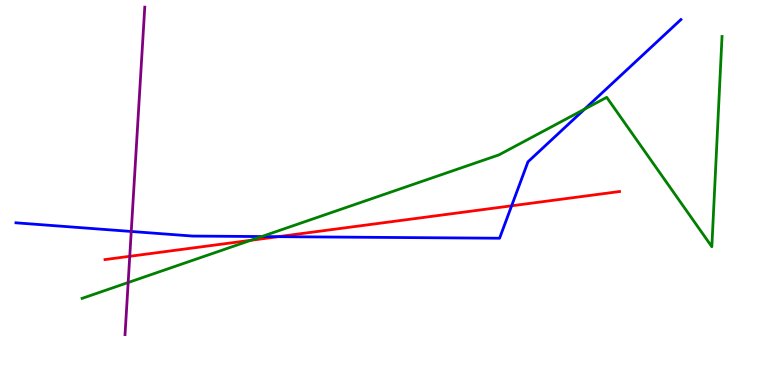[{'lines': ['blue', 'red'], 'intersections': [{'x': 3.59, 'y': 3.85}, {'x': 6.6, 'y': 4.65}]}, {'lines': ['green', 'red'], 'intersections': [{'x': 3.24, 'y': 3.76}]}, {'lines': ['purple', 'red'], 'intersections': [{'x': 1.67, 'y': 3.34}]}, {'lines': ['blue', 'green'], 'intersections': [{'x': 3.38, 'y': 3.86}, {'x': 7.54, 'y': 7.16}]}, {'lines': ['blue', 'purple'], 'intersections': [{'x': 1.69, 'y': 3.99}]}, {'lines': ['green', 'purple'], 'intersections': [{'x': 1.65, 'y': 2.66}]}]